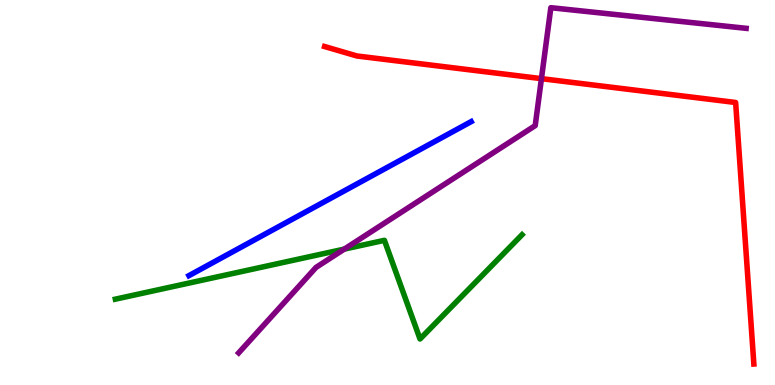[{'lines': ['blue', 'red'], 'intersections': []}, {'lines': ['green', 'red'], 'intersections': []}, {'lines': ['purple', 'red'], 'intersections': [{'x': 6.99, 'y': 7.96}]}, {'lines': ['blue', 'green'], 'intersections': []}, {'lines': ['blue', 'purple'], 'intersections': []}, {'lines': ['green', 'purple'], 'intersections': [{'x': 4.44, 'y': 3.53}]}]